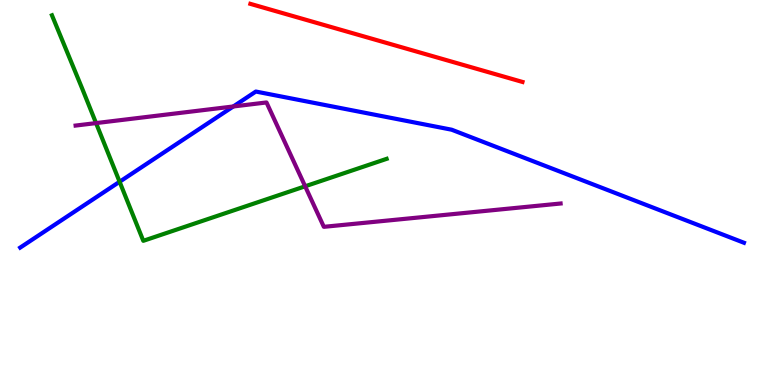[{'lines': ['blue', 'red'], 'intersections': []}, {'lines': ['green', 'red'], 'intersections': []}, {'lines': ['purple', 'red'], 'intersections': []}, {'lines': ['blue', 'green'], 'intersections': [{'x': 1.54, 'y': 5.28}]}, {'lines': ['blue', 'purple'], 'intersections': [{'x': 3.01, 'y': 7.23}]}, {'lines': ['green', 'purple'], 'intersections': [{'x': 1.24, 'y': 6.8}, {'x': 3.94, 'y': 5.16}]}]